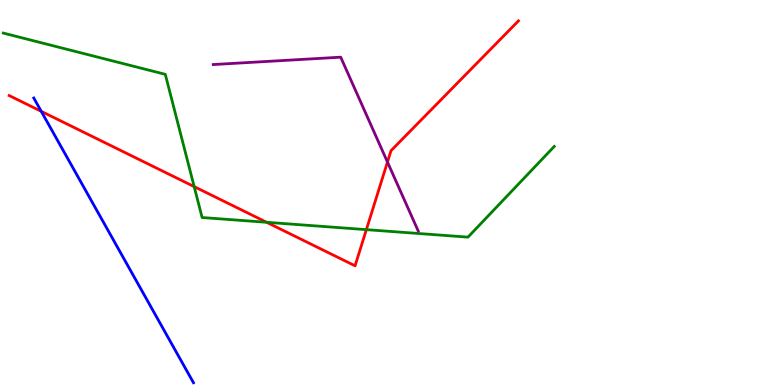[{'lines': ['blue', 'red'], 'intersections': [{'x': 0.532, 'y': 7.11}]}, {'lines': ['green', 'red'], 'intersections': [{'x': 2.51, 'y': 5.15}, {'x': 3.44, 'y': 4.23}, {'x': 4.73, 'y': 4.04}]}, {'lines': ['purple', 'red'], 'intersections': [{'x': 5.0, 'y': 5.79}]}, {'lines': ['blue', 'green'], 'intersections': []}, {'lines': ['blue', 'purple'], 'intersections': []}, {'lines': ['green', 'purple'], 'intersections': []}]